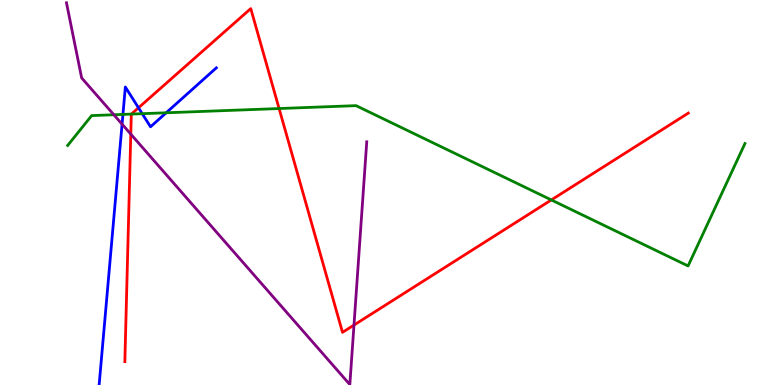[{'lines': ['blue', 'red'], 'intersections': [{'x': 1.79, 'y': 7.2}]}, {'lines': ['green', 'red'], 'intersections': [{'x': 1.69, 'y': 7.04}, {'x': 3.6, 'y': 7.18}, {'x': 7.11, 'y': 4.81}]}, {'lines': ['purple', 'red'], 'intersections': [{'x': 1.69, 'y': 6.52}, {'x': 4.57, 'y': 1.56}]}, {'lines': ['blue', 'green'], 'intersections': [{'x': 1.59, 'y': 7.03}, {'x': 1.84, 'y': 7.05}, {'x': 2.14, 'y': 7.07}]}, {'lines': ['blue', 'purple'], 'intersections': [{'x': 1.58, 'y': 6.77}]}, {'lines': ['green', 'purple'], 'intersections': [{'x': 1.47, 'y': 7.02}]}]